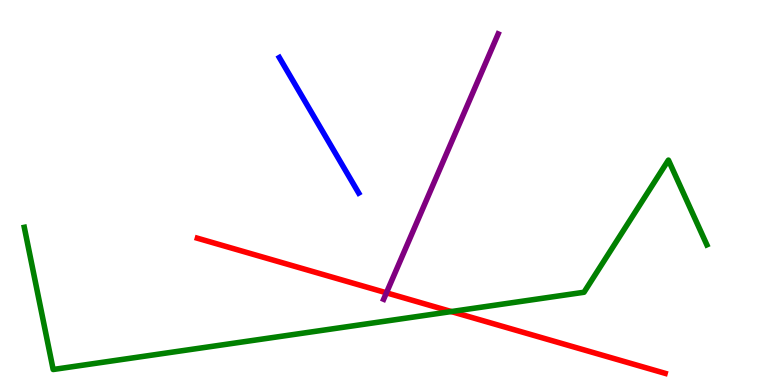[{'lines': ['blue', 'red'], 'intersections': []}, {'lines': ['green', 'red'], 'intersections': [{'x': 5.82, 'y': 1.91}]}, {'lines': ['purple', 'red'], 'intersections': [{'x': 4.99, 'y': 2.39}]}, {'lines': ['blue', 'green'], 'intersections': []}, {'lines': ['blue', 'purple'], 'intersections': []}, {'lines': ['green', 'purple'], 'intersections': []}]